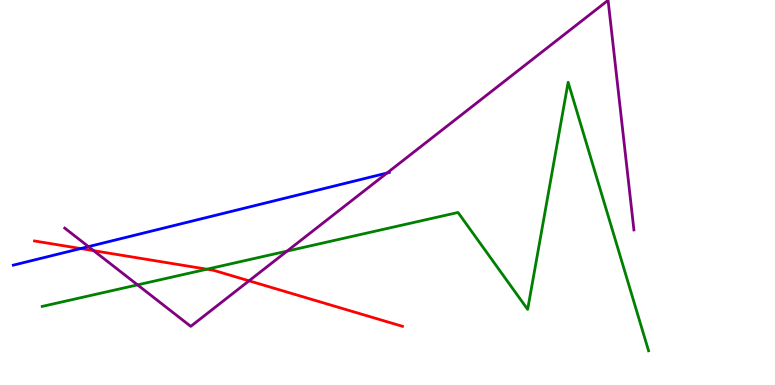[{'lines': ['blue', 'red'], 'intersections': [{'x': 1.04, 'y': 3.54}]}, {'lines': ['green', 'red'], 'intersections': [{'x': 2.67, 'y': 3.01}]}, {'lines': ['purple', 'red'], 'intersections': [{'x': 1.21, 'y': 3.49}, {'x': 3.21, 'y': 2.71}]}, {'lines': ['blue', 'green'], 'intersections': []}, {'lines': ['blue', 'purple'], 'intersections': [{'x': 1.14, 'y': 3.59}, {'x': 4.99, 'y': 5.51}]}, {'lines': ['green', 'purple'], 'intersections': [{'x': 1.77, 'y': 2.6}, {'x': 3.7, 'y': 3.48}]}]